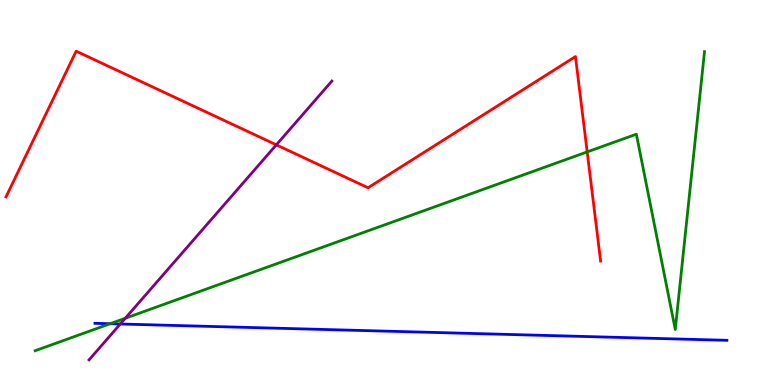[{'lines': ['blue', 'red'], 'intersections': []}, {'lines': ['green', 'red'], 'intersections': [{'x': 7.58, 'y': 6.05}]}, {'lines': ['purple', 'red'], 'intersections': [{'x': 3.57, 'y': 6.24}]}, {'lines': ['blue', 'green'], 'intersections': [{'x': 1.42, 'y': 1.59}]}, {'lines': ['blue', 'purple'], 'intersections': [{'x': 1.55, 'y': 1.58}]}, {'lines': ['green', 'purple'], 'intersections': [{'x': 1.62, 'y': 1.73}]}]